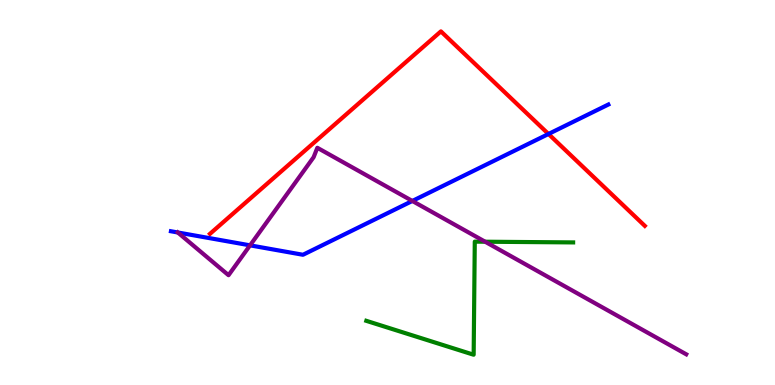[{'lines': ['blue', 'red'], 'intersections': [{'x': 7.08, 'y': 6.52}]}, {'lines': ['green', 'red'], 'intersections': []}, {'lines': ['purple', 'red'], 'intersections': []}, {'lines': ['blue', 'green'], 'intersections': []}, {'lines': ['blue', 'purple'], 'intersections': [{'x': 2.29, 'y': 3.96}, {'x': 3.23, 'y': 3.63}, {'x': 5.32, 'y': 4.78}]}, {'lines': ['green', 'purple'], 'intersections': [{'x': 6.26, 'y': 3.72}]}]